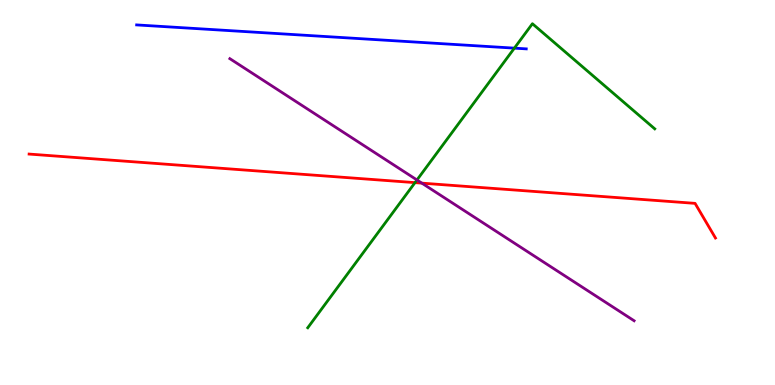[{'lines': ['blue', 'red'], 'intersections': []}, {'lines': ['green', 'red'], 'intersections': [{'x': 5.35, 'y': 5.26}]}, {'lines': ['purple', 'red'], 'intersections': [{'x': 5.44, 'y': 5.24}]}, {'lines': ['blue', 'green'], 'intersections': [{'x': 6.64, 'y': 8.75}]}, {'lines': ['blue', 'purple'], 'intersections': []}, {'lines': ['green', 'purple'], 'intersections': [{'x': 5.38, 'y': 5.33}]}]